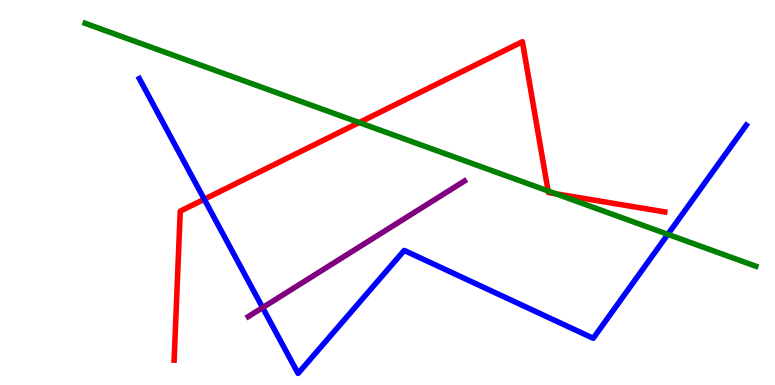[{'lines': ['blue', 'red'], 'intersections': [{'x': 2.64, 'y': 4.82}]}, {'lines': ['green', 'red'], 'intersections': [{'x': 4.63, 'y': 6.82}, {'x': 7.07, 'y': 5.04}, {'x': 7.17, 'y': 4.97}]}, {'lines': ['purple', 'red'], 'intersections': []}, {'lines': ['blue', 'green'], 'intersections': [{'x': 8.62, 'y': 3.91}]}, {'lines': ['blue', 'purple'], 'intersections': [{'x': 3.39, 'y': 2.01}]}, {'lines': ['green', 'purple'], 'intersections': []}]